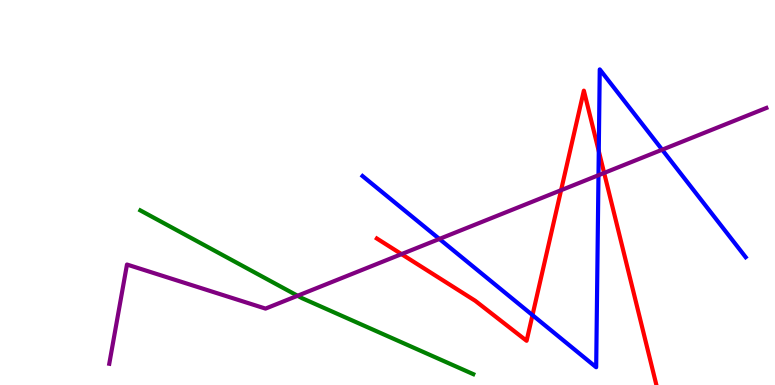[{'lines': ['blue', 'red'], 'intersections': [{'x': 6.87, 'y': 1.81}, {'x': 7.73, 'y': 6.08}]}, {'lines': ['green', 'red'], 'intersections': []}, {'lines': ['purple', 'red'], 'intersections': [{'x': 5.18, 'y': 3.4}, {'x': 7.24, 'y': 5.06}, {'x': 7.8, 'y': 5.51}]}, {'lines': ['blue', 'green'], 'intersections': []}, {'lines': ['blue', 'purple'], 'intersections': [{'x': 5.67, 'y': 3.79}, {'x': 7.72, 'y': 5.45}, {'x': 8.54, 'y': 6.11}]}, {'lines': ['green', 'purple'], 'intersections': [{'x': 3.84, 'y': 2.32}]}]